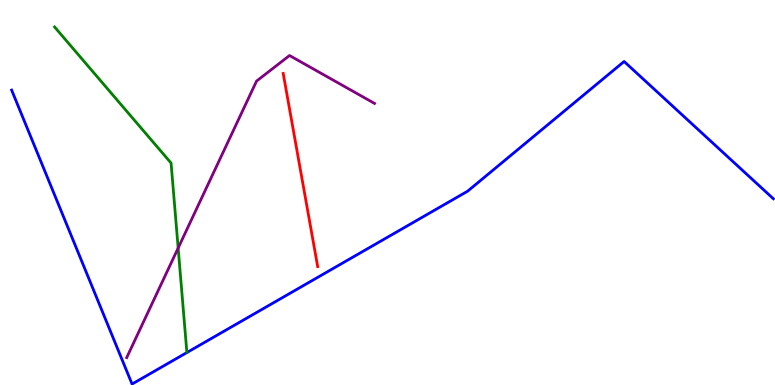[{'lines': ['blue', 'red'], 'intersections': []}, {'lines': ['green', 'red'], 'intersections': []}, {'lines': ['purple', 'red'], 'intersections': []}, {'lines': ['blue', 'green'], 'intersections': []}, {'lines': ['blue', 'purple'], 'intersections': []}, {'lines': ['green', 'purple'], 'intersections': [{'x': 2.3, 'y': 3.56}]}]